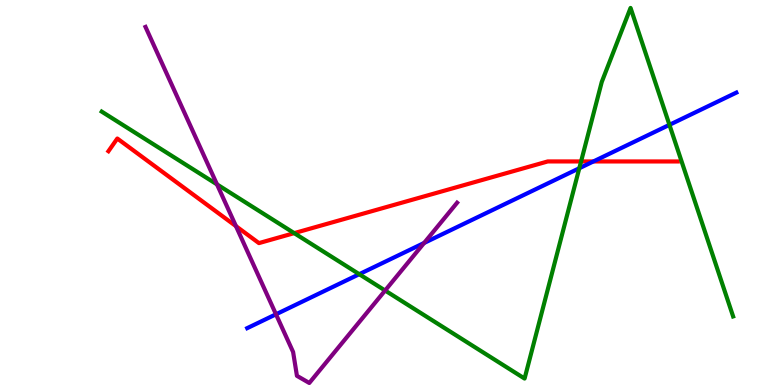[{'lines': ['blue', 'red'], 'intersections': [{'x': 7.66, 'y': 5.81}]}, {'lines': ['green', 'red'], 'intersections': [{'x': 3.8, 'y': 3.94}, {'x': 7.5, 'y': 5.81}]}, {'lines': ['purple', 'red'], 'intersections': [{'x': 3.04, 'y': 4.13}]}, {'lines': ['blue', 'green'], 'intersections': [{'x': 4.64, 'y': 2.88}, {'x': 7.47, 'y': 5.63}, {'x': 8.64, 'y': 6.76}]}, {'lines': ['blue', 'purple'], 'intersections': [{'x': 3.56, 'y': 1.84}, {'x': 5.47, 'y': 3.69}]}, {'lines': ['green', 'purple'], 'intersections': [{'x': 2.8, 'y': 5.21}, {'x': 4.97, 'y': 2.45}]}]